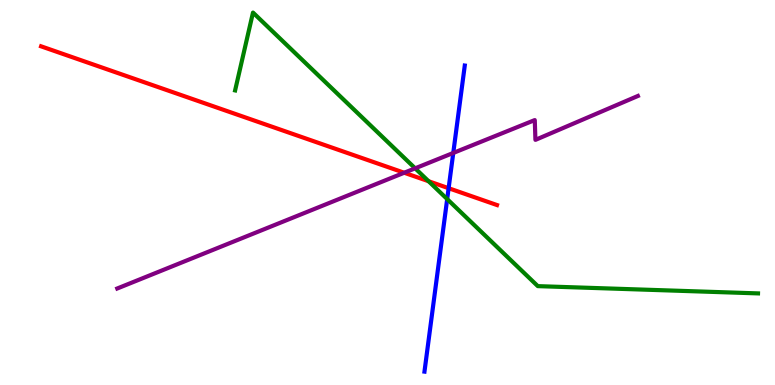[{'lines': ['blue', 'red'], 'intersections': [{'x': 5.79, 'y': 5.11}]}, {'lines': ['green', 'red'], 'intersections': [{'x': 5.53, 'y': 5.29}]}, {'lines': ['purple', 'red'], 'intersections': [{'x': 5.22, 'y': 5.51}]}, {'lines': ['blue', 'green'], 'intersections': [{'x': 5.77, 'y': 4.83}]}, {'lines': ['blue', 'purple'], 'intersections': [{'x': 5.85, 'y': 6.03}]}, {'lines': ['green', 'purple'], 'intersections': [{'x': 5.36, 'y': 5.63}]}]